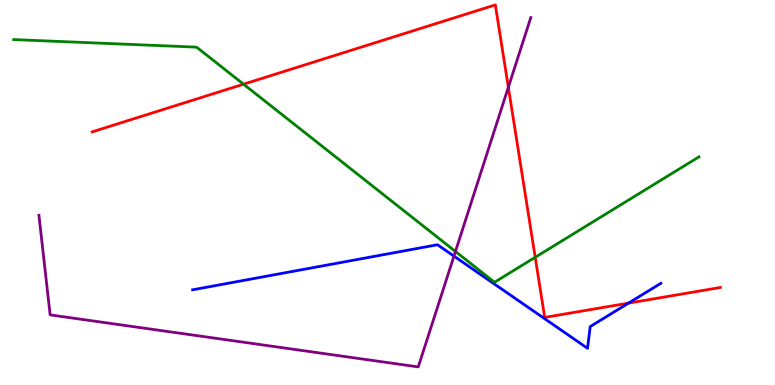[{'lines': ['blue', 'red'], 'intersections': [{'x': 8.11, 'y': 2.13}]}, {'lines': ['green', 'red'], 'intersections': [{'x': 3.14, 'y': 7.81}, {'x': 6.91, 'y': 3.32}]}, {'lines': ['purple', 'red'], 'intersections': [{'x': 6.56, 'y': 7.73}]}, {'lines': ['blue', 'green'], 'intersections': []}, {'lines': ['blue', 'purple'], 'intersections': [{'x': 5.86, 'y': 3.35}]}, {'lines': ['green', 'purple'], 'intersections': [{'x': 5.88, 'y': 3.47}]}]